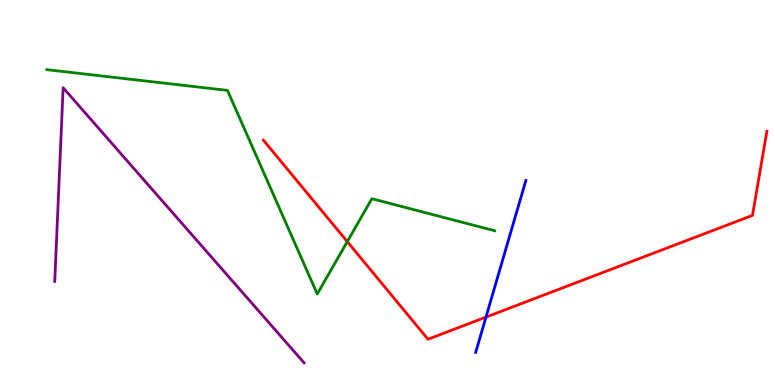[{'lines': ['blue', 'red'], 'intersections': [{'x': 6.27, 'y': 1.76}]}, {'lines': ['green', 'red'], 'intersections': [{'x': 4.48, 'y': 3.72}]}, {'lines': ['purple', 'red'], 'intersections': []}, {'lines': ['blue', 'green'], 'intersections': []}, {'lines': ['blue', 'purple'], 'intersections': []}, {'lines': ['green', 'purple'], 'intersections': []}]